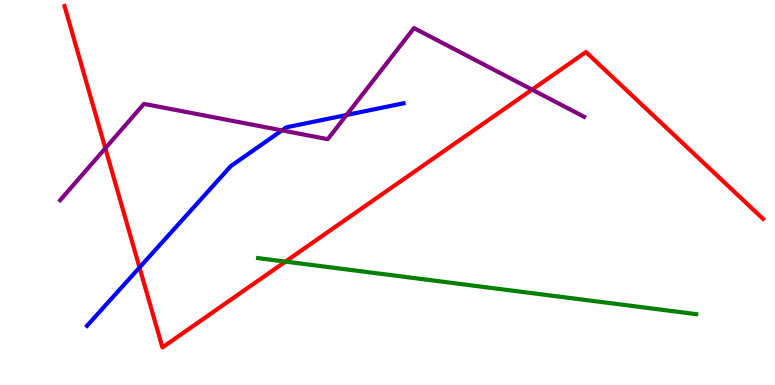[{'lines': ['blue', 'red'], 'intersections': [{'x': 1.8, 'y': 3.05}]}, {'lines': ['green', 'red'], 'intersections': [{'x': 3.68, 'y': 3.21}]}, {'lines': ['purple', 'red'], 'intersections': [{'x': 1.36, 'y': 6.15}, {'x': 6.87, 'y': 7.67}]}, {'lines': ['blue', 'green'], 'intersections': []}, {'lines': ['blue', 'purple'], 'intersections': [{'x': 3.64, 'y': 6.61}, {'x': 4.47, 'y': 7.01}]}, {'lines': ['green', 'purple'], 'intersections': []}]